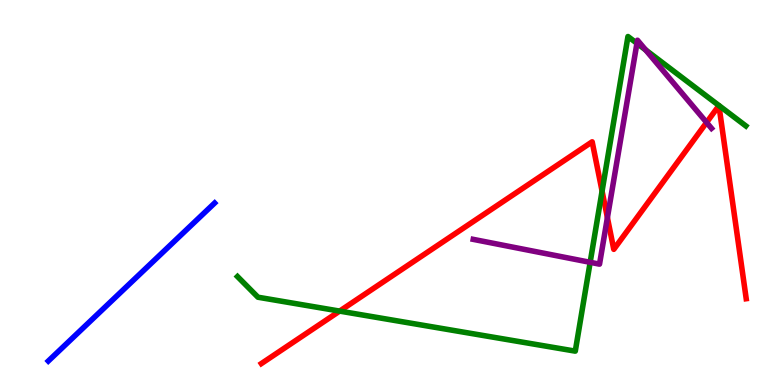[{'lines': ['blue', 'red'], 'intersections': []}, {'lines': ['green', 'red'], 'intersections': [{'x': 4.38, 'y': 1.92}, {'x': 7.77, 'y': 5.04}]}, {'lines': ['purple', 'red'], 'intersections': [{'x': 7.84, 'y': 4.35}, {'x': 9.12, 'y': 6.82}]}, {'lines': ['blue', 'green'], 'intersections': []}, {'lines': ['blue', 'purple'], 'intersections': []}, {'lines': ['green', 'purple'], 'intersections': [{'x': 7.61, 'y': 3.19}, {'x': 8.22, 'y': 8.87}, {'x': 8.33, 'y': 8.7}]}]